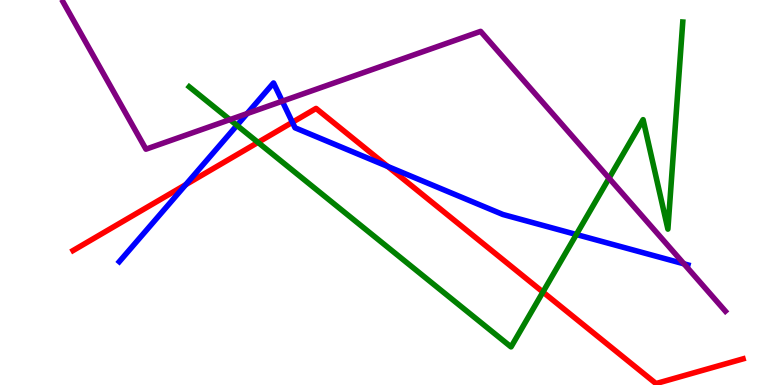[{'lines': ['blue', 'red'], 'intersections': [{'x': 2.4, 'y': 5.2}, {'x': 3.77, 'y': 6.82}, {'x': 5.0, 'y': 5.68}]}, {'lines': ['green', 'red'], 'intersections': [{'x': 3.33, 'y': 6.3}, {'x': 7.01, 'y': 2.41}]}, {'lines': ['purple', 'red'], 'intersections': []}, {'lines': ['blue', 'green'], 'intersections': [{'x': 3.06, 'y': 6.74}, {'x': 7.44, 'y': 3.91}]}, {'lines': ['blue', 'purple'], 'intersections': [{'x': 3.19, 'y': 7.05}, {'x': 3.64, 'y': 7.37}, {'x': 8.83, 'y': 3.15}]}, {'lines': ['green', 'purple'], 'intersections': [{'x': 2.97, 'y': 6.89}, {'x': 7.86, 'y': 5.37}]}]